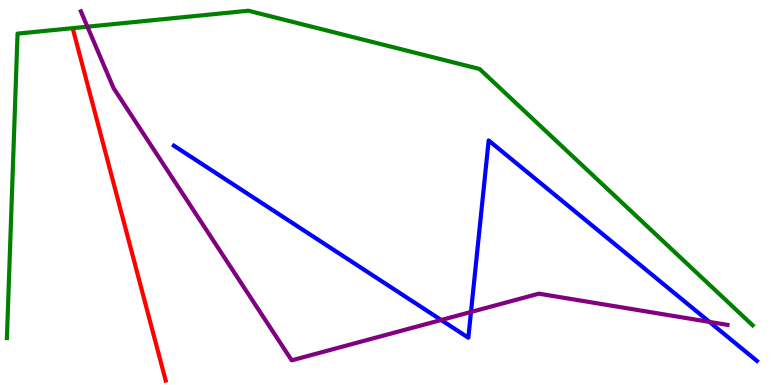[{'lines': ['blue', 'red'], 'intersections': []}, {'lines': ['green', 'red'], 'intersections': []}, {'lines': ['purple', 'red'], 'intersections': []}, {'lines': ['blue', 'green'], 'intersections': []}, {'lines': ['blue', 'purple'], 'intersections': [{'x': 5.69, 'y': 1.69}, {'x': 6.08, 'y': 1.9}, {'x': 9.15, 'y': 1.64}]}, {'lines': ['green', 'purple'], 'intersections': [{'x': 1.13, 'y': 9.31}]}]